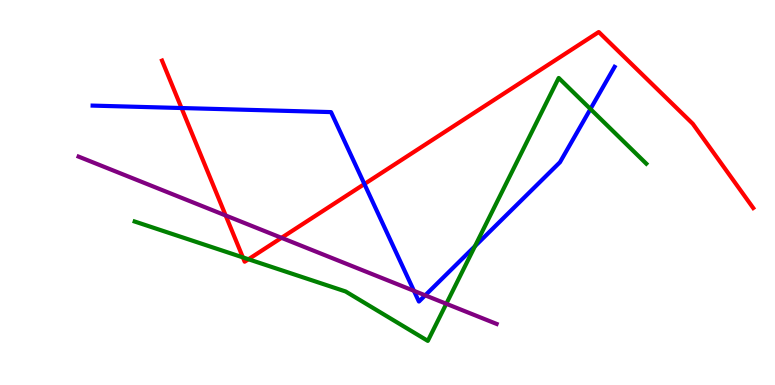[{'lines': ['blue', 'red'], 'intersections': [{'x': 2.34, 'y': 7.19}, {'x': 4.7, 'y': 5.22}]}, {'lines': ['green', 'red'], 'intersections': [{'x': 3.13, 'y': 3.31}, {'x': 3.21, 'y': 3.27}]}, {'lines': ['purple', 'red'], 'intersections': [{'x': 2.91, 'y': 4.4}, {'x': 3.63, 'y': 3.82}]}, {'lines': ['blue', 'green'], 'intersections': [{'x': 6.13, 'y': 3.61}, {'x': 7.62, 'y': 7.17}]}, {'lines': ['blue', 'purple'], 'intersections': [{'x': 5.34, 'y': 2.45}, {'x': 5.49, 'y': 2.33}]}, {'lines': ['green', 'purple'], 'intersections': [{'x': 5.76, 'y': 2.11}]}]